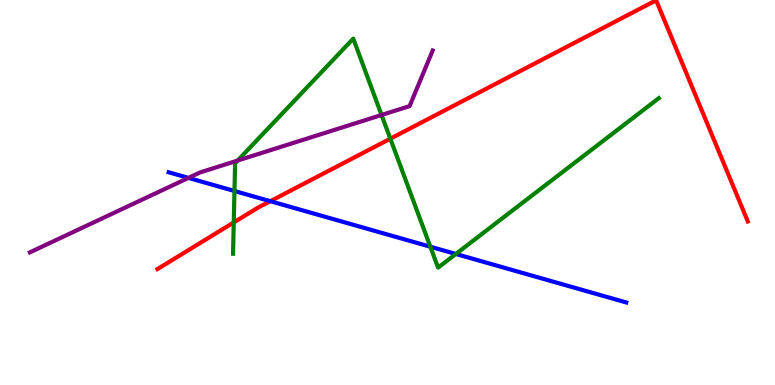[{'lines': ['blue', 'red'], 'intersections': [{'x': 3.49, 'y': 4.77}]}, {'lines': ['green', 'red'], 'intersections': [{'x': 3.02, 'y': 4.22}, {'x': 5.04, 'y': 6.4}]}, {'lines': ['purple', 'red'], 'intersections': []}, {'lines': ['blue', 'green'], 'intersections': [{'x': 3.03, 'y': 5.04}, {'x': 5.55, 'y': 3.59}, {'x': 5.88, 'y': 3.4}]}, {'lines': ['blue', 'purple'], 'intersections': [{'x': 2.43, 'y': 5.38}]}, {'lines': ['green', 'purple'], 'intersections': [{'x': 3.07, 'y': 5.83}, {'x': 4.92, 'y': 7.01}]}]